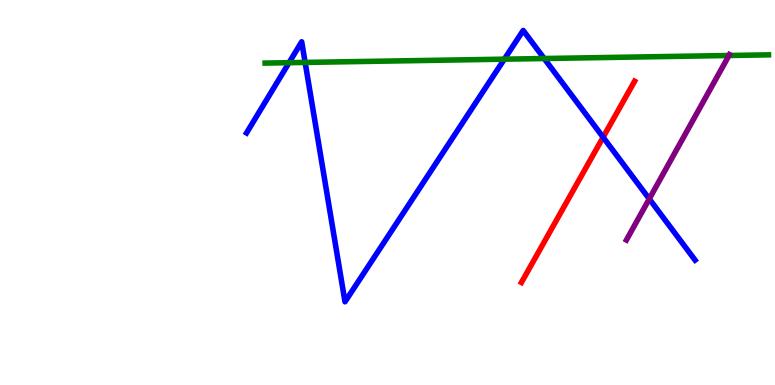[{'lines': ['blue', 'red'], 'intersections': [{'x': 7.78, 'y': 6.44}]}, {'lines': ['green', 'red'], 'intersections': []}, {'lines': ['purple', 'red'], 'intersections': []}, {'lines': ['blue', 'green'], 'intersections': [{'x': 3.73, 'y': 8.37}, {'x': 3.94, 'y': 8.38}, {'x': 6.51, 'y': 8.46}, {'x': 7.02, 'y': 8.48}]}, {'lines': ['blue', 'purple'], 'intersections': [{'x': 8.38, 'y': 4.83}]}, {'lines': ['green', 'purple'], 'intersections': [{'x': 9.41, 'y': 8.56}]}]